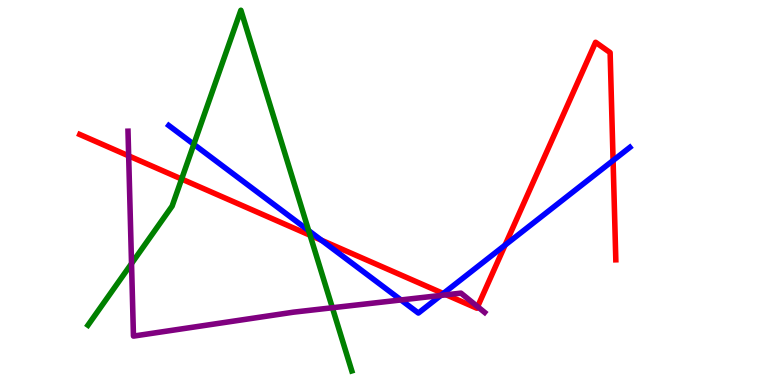[{'lines': ['blue', 'red'], 'intersections': [{'x': 4.15, 'y': 3.76}, {'x': 5.72, 'y': 2.38}, {'x': 6.52, 'y': 3.63}, {'x': 7.91, 'y': 5.83}]}, {'lines': ['green', 'red'], 'intersections': [{'x': 2.34, 'y': 5.35}, {'x': 4.0, 'y': 3.89}]}, {'lines': ['purple', 'red'], 'intersections': [{'x': 1.66, 'y': 5.95}, {'x': 5.76, 'y': 2.34}, {'x': 6.16, 'y': 2.03}]}, {'lines': ['blue', 'green'], 'intersections': [{'x': 2.5, 'y': 6.25}, {'x': 3.98, 'y': 4.01}]}, {'lines': ['blue', 'purple'], 'intersections': [{'x': 5.17, 'y': 2.21}, {'x': 5.69, 'y': 2.33}]}, {'lines': ['green', 'purple'], 'intersections': [{'x': 1.7, 'y': 3.15}, {'x': 4.29, 'y': 2.01}]}]